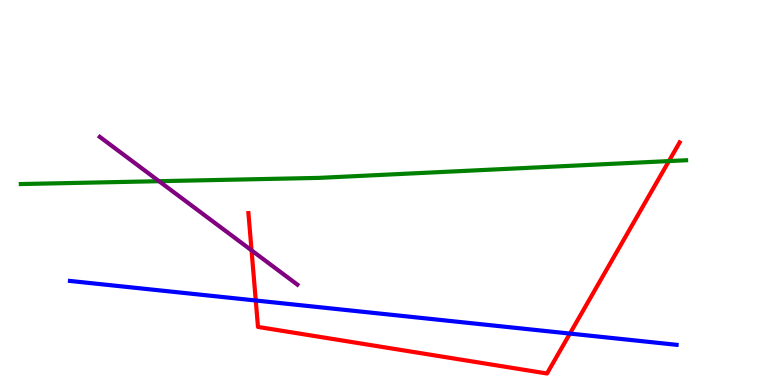[{'lines': ['blue', 'red'], 'intersections': [{'x': 3.3, 'y': 2.19}, {'x': 7.35, 'y': 1.34}]}, {'lines': ['green', 'red'], 'intersections': [{'x': 8.63, 'y': 5.82}]}, {'lines': ['purple', 'red'], 'intersections': [{'x': 3.25, 'y': 3.5}]}, {'lines': ['blue', 'green'], 'intersections': []}, {'lines': ['blue', 'purple'], 'intersections': []}, {'lines': ['green', 'purple'], 'intersections': [{'x': 2.05, 'y': 5.29}]}]